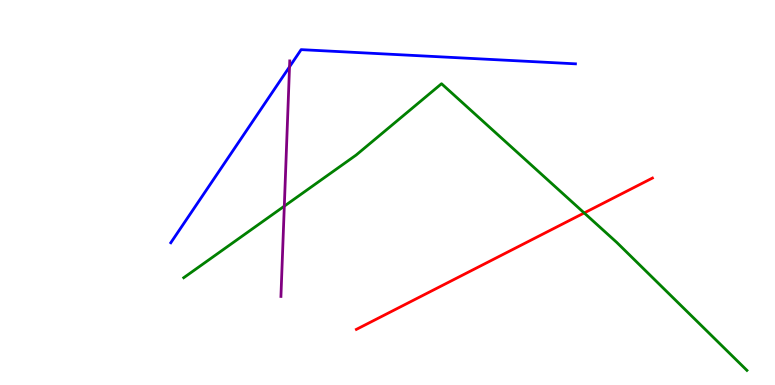[{'lines': ['blue', 'red'], 'intersections': []}, {'lines': ['green', 'red'], 'intersections': [{'x': 7.54, 'y': 4.47}]}, {'lines': ['purple', 'red'], 'intersections': []}, {'lines': ['blue', 'green'], 'intersections': []}, {'lines': ['blue', 'purple'], 'intersections': [{'x': 3.74, 'y': 8.26}]}, {'lines': ['green', 'purple'], 'intersections': [{'x': 3.67, 'y': 4.65}]}]